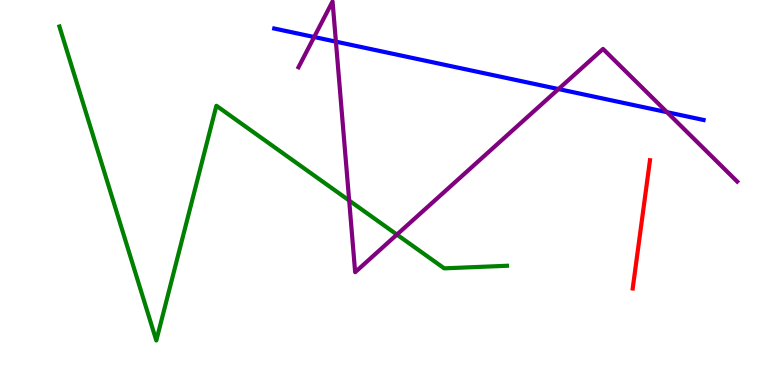[{'lines': ['blue', 'red'], 'intersections': []}, {'lines': ['green', 'red'], 'intersections': []}, {'lines': ['purple', 'red'], 'intersections': []}, {'lines': ['blue', 'green'], 'intersections': []}, {'lines': ['blue', 'purple'], 'intersections': [{'x': 4.05, 'y': 9.04}, {'x': 4.33, 'y': 8.92}, {'x': 7.21, 'y': 7.69}, {'x': 8.61, 'y': 7.09}]}, {'lines': ['green', 'purple'], 'intersections': [{'x': 4.51, 'y': 4.79}, {'x': 5.12, 'y': 3.91}]}]